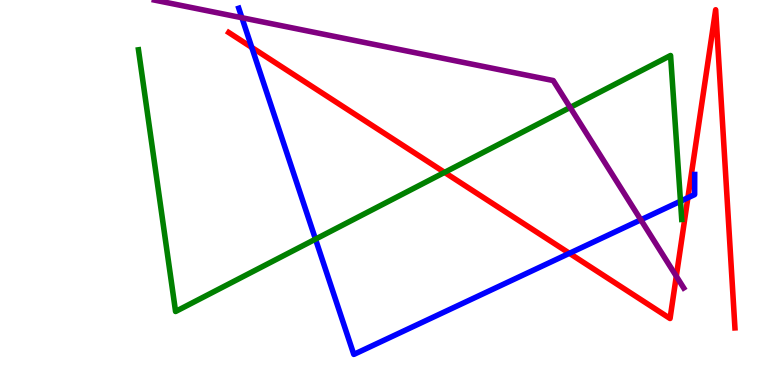[{'lines': ['blue', 'red'], 'intersections': [{'x': 3.25, 'y': 8.77}, {'x': 7.35, 'y': 3.42}, {'x': 8.88, 'y': 4.86}]}, {'lines': ['green', 'red'], 'intersections': [{'x': 5.74, 'y': 5.52}]}, {'lines': ['purple', 'red'], 'intersections': [{'x': 8.73, 'y': 2.83}]}, {'lines': ['blue', 'green'], 'intersections': [{'x': 4.07, 'y': 3.79}, {'x': 8.78, 'y': 4.77}]}, {'lines': ['blue', 'purple'], 'intersections': [{'x': 3.12, 'y': 9.54}, {'x': 8.27, 'y': 4.29}]}, {'lines': ['green', 'purple'], 'intersections': [{'x': 7.36, 'y': 7.21}]}]